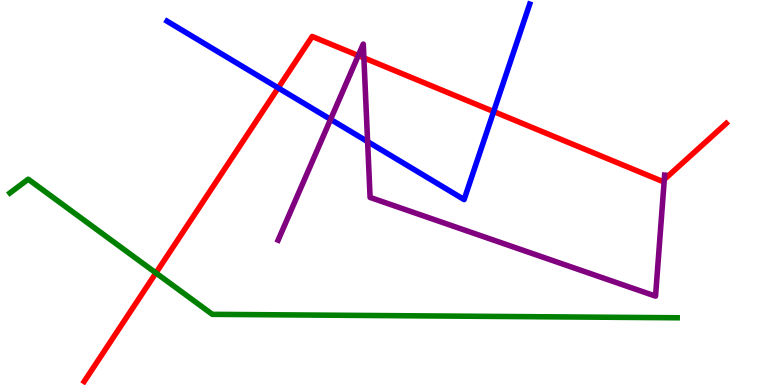[{'lines': ['blue', 'red'], 'intersections': [{'x': 3.59, 'y': 7.72}, {'x': 6.37, 'y': 7.1}]}, {'lines': ['green', 'red'], 'intersections': [{'x': 2.01, 'y': 2.91}]}, {'lines': ['purple', 'red'], 'intersections': [{'x': 4.62, 'y': 8.56}, {'x': 4.7, 'y': 8.5}, {'x': 8.57, 'y': 5.34}]}, {'lines': ['blue', 'green'], 'intersections': []}, {'lines': ['blue', 'purple'], 'intersections': [{'x': 4.27, 'y': 6.9}, {'x': 4.74, 'y': 6.32}]}, {'lines': ['green', 'purple'], 'intersections': []}]